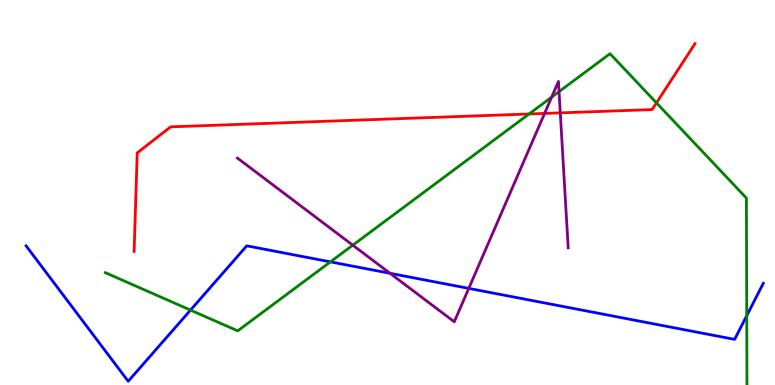[{'lines': ['blue', 'red'], 'intersections': []}, {'lines': ['green', 'red'], 'intersections': [{'x': 6.83, 'y': 7.04}, {'x': 8.47, 'y': 7.33}]}, {'lines': ['purple', 'red'], 'intersections': [{'x': 7.03, 'y': 7.05}, {'x': 7.23, 'y': 7.07}]}, {'lines': ['blue', 'green'], 'intersections': [{'x': 2.46, 'y': 1.95}, {'x': 4.26, 'y': 3.2}, {'x': 9.64, 'y': 1.8}]}, {'lines': ['blue', 'purple'], 'intersections': [{'x': 5.03, 'y': 2.9}, {'x': 6.05, 'y': 2.51}]}, {'lines': ['green', 'purple'], 'intersections': [{'x': 4.55, 'y': 3.63}, {'x': 7.12, 'y': 7.48}, {'x': 7.21, 'y': 7.62}]}]